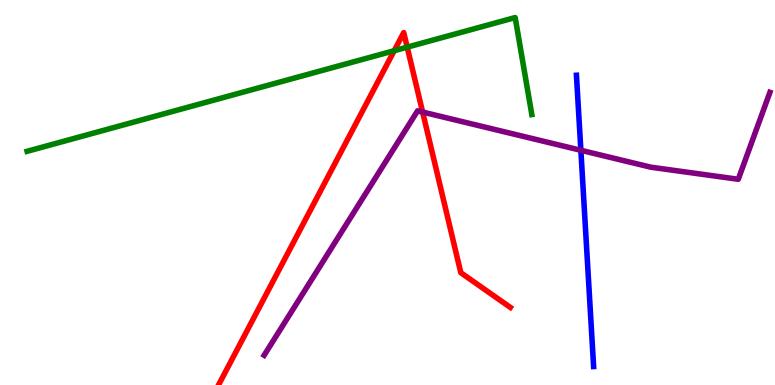[{'lines': ['blue', 'red'], 'intersections': []}, {'lines': ['green', 'red'], 'intersections': [{'x': 5.09, 'y': 8.68}, {'x': 5.25, 'y': 8.78}]}, {'lines': ['purple', 'red'], 'intersections': [{'x': 5.45, 'y': 7.09}]}, {'lines': ['blue', 'green'], 'intersections': []}, {'lines': ['blue', 'purple'], 'intersections': [{'x': 7.5, 'y': 6.1}]}, {'lines': ['green', 'purple'], 'intersections': []}]